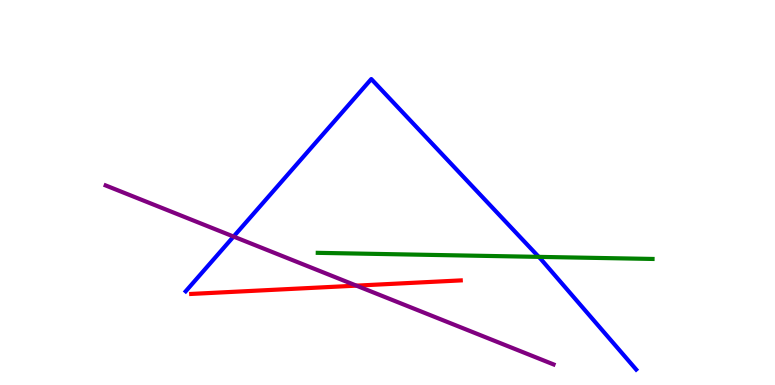[{'lines': ['blue', 'red'], 'intersections': []}, {'lines': ['green', 'red'], 'intersections': []}, {'lines': ['purple', 'red'], 'intersections': [{'x': 4.6, 'y': 2.58}]}, {'lines': ['blue', 'green'], 'intersections': [{'x': 6.95, 'y': 3.33}]}, {'lines': ['blue', 'purple'], 'intersections': [{'x': 3.01, 'y': 3.86}]}, {'lines': ['green', 'purple'], 'intersections': []}]